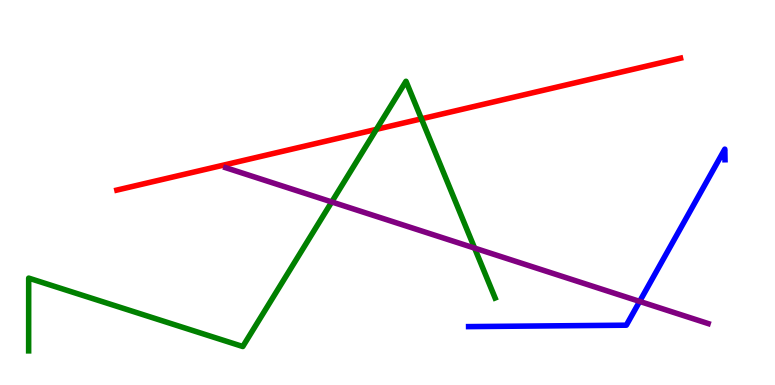[{'lines': ['blue', 'red'], 'intersections': []}, {'lines': ['green', 'red'], 'intersections': [{'x': 4.86, 'y': 6.64}, {'x': 5.44, 'y': 6.91}]}, {'lines': ['purple', 'red'], 'intersections': []}, {'lines': ['blue', 'green'], 'intersections': []}, {'lines': ['blue', 'purple'], 'intersections': [{'x': 8.25, 'y': 2.17}]}, {'lines': ['green', 'purple'], 'intersections': [{'x': 4.28, 'y': 4.75}, {'x': 6.12, 'y': 3.56}]}]